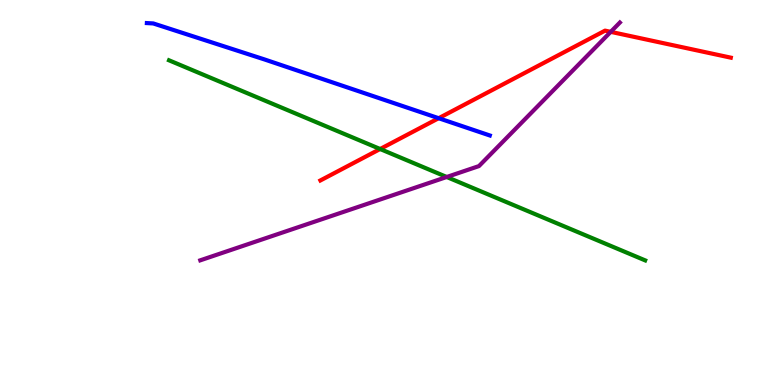[{'lines': ['blue', 'red'], 'intersections': [{'x': 5.66, 'y': 6.93}]}, {'lines': ['green', 'red'], 'intersections': [{'x': 4.9, 'y': 6.13}]}, {'lines': ['purple', 'red'], 'intersections': [{'x': 7.88, 'y': 9.17}]}, {'lines': ['blue', 'green'], 'intersections': []}, {'lines': ['blue', 'purple'], 'intersections': []}, {'lines': ['green', 'purple'], 'intersections': [{'x': 5.76, 'y': 5.4}]}]